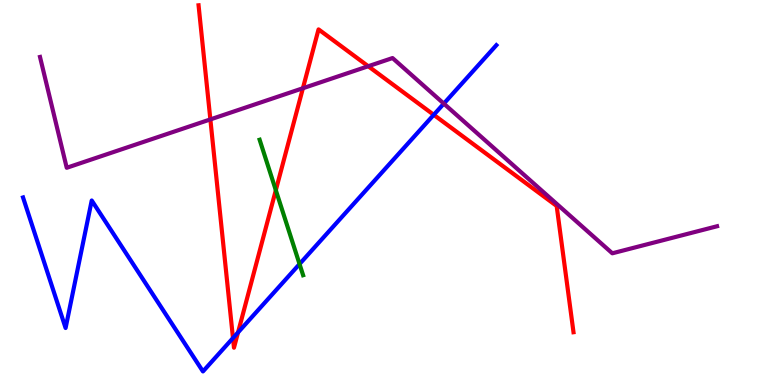[{'lines': ['blue', 'red'], 'intersections': [{'x': 3.01, 'y': 1.22}, {'x': 3.07, 'y': 1.37}, {'x': 5.6, 'y': 7.02}]}, {'lines': ['green', 'red'], 'intersections': [{'x': 3.56, 'y': 5.06}]}, {'lines': ['purple', 'red'], 'intersections': [{'x': 2.71, 'y': 6.9}, {'x': 3.91, 'y': 7.71}, {'x': 4.75, 'y': 8.28}]}, {'lines': ['blue', 'green'], 'intersections': [{'x': 3.86, 'y': 3.14}]}, {'lines': ['blue', 'purple'], 'intersections': [{'x': 5.73, 'y': 7.31}]}, {'lines': ['green', 'purple'], 'intersections': []}]